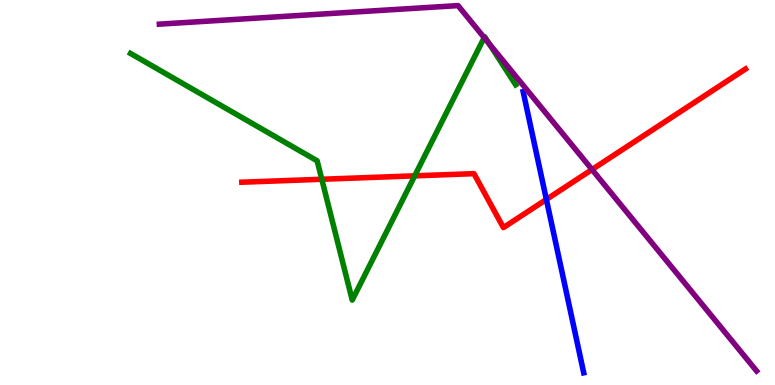[{'lines': ['blue', 'red'], 'intersections': [{'x': 7.05, 'y': 4.82}]}, {'lines': ['green', 'red'], 'intersections': [{'x': 4.15, 'y': 5.34}, {'x': 5.35, 'y': 5.43}]}, {'lines': ['purple', 'red'], 'intersections': [{'x': 7.64, 'y': 5.6}]}, {'lines': ['blue', 'green'], 'intersections': []}, {'lines': ['blue', 'purple'], 'intersections': []}, {'lines': ['green', 'purple'], 'intersections': [{'x': 6.25, 'y': 9.02}, {'x': 6.31, 'y': 8.86}]}]